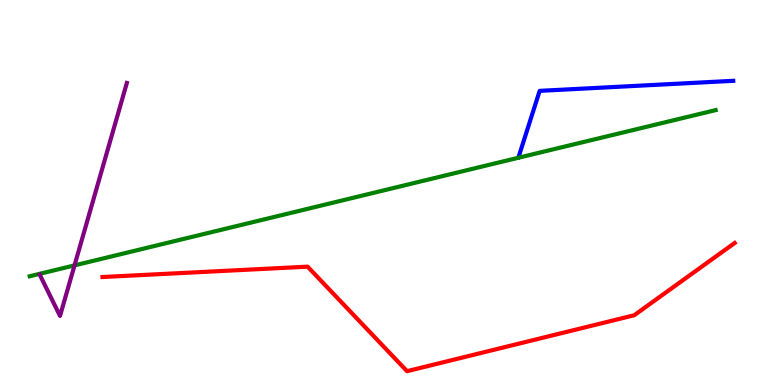[{'lines': ['blue', 'red'], 'intersections': []}, {'lines': ['green', 'red'], 'intersections': []}, {'lines': ['purple', 'red'], 'intersections': []}, {'lines': ['blue', 'green'], 'intersections': []}, {'lines': ['blue', 'purple'], 'intersections': []}, {'lines': ['green', 'purple'], 'intersections': [{'x': 0.962, 'y': 3.11}]}]